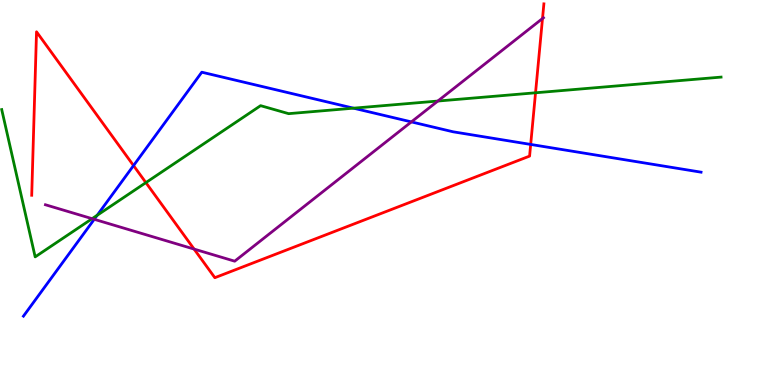[{'lines': ['blue', 'red'], 'intersections': [{'x': 1.72, 'y': 5.7}, {'x': 6.85, 'y': 6.25}]}, {'lines': ['green', 'red'], 'intersections': [{'x': 1.88, 'y': 5.26}, {'x': 6.91, 'y': 7.59}]}, {'lines': ['purple', 'red'], 'intersections': [{'x': 2.5, 'y': 3.53}, {'x': 7.0, 'y': 9.52}]}, {'lines': ['blue', 'green'], 'intersections': [{'x': 1.25, 'y': 4.41}, {'x': 4.56, 'y': 7.19}]}, {'lines': ['blue', 'purple'], 'intersections': [{'x': 1.22, 'y': 4.3}, {'x': 5.31, 'y': 6.83}]}, {'lines': ['green', 'purple'], 'intersections': [{'x': 1.19, 'y': 4.32}, {'x': 5.65, 'y': 7.38}]}]